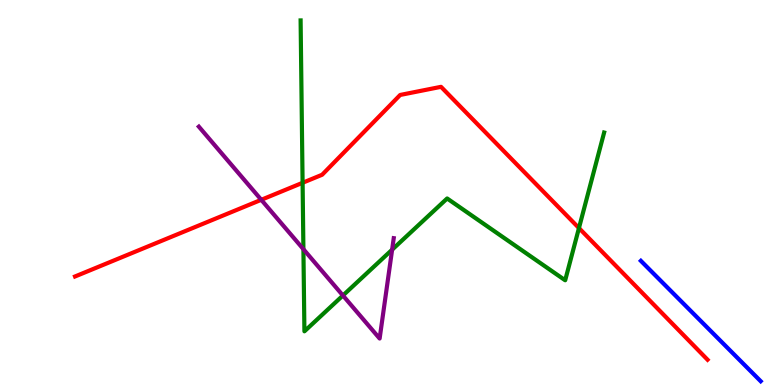[{'lines': ['blue', 'red'], 'intersections': []}, {'lines': ['green', 'red'], 'intersections': [{'x': 3.9, 'y': 5.25}, {'x': 7.47, 'y': 4.08}]}, {'lines': ['purple', 'red'], 'intersections': [{'x': 3.37, 'y': 4.81}]}, {'lines': ['blue', 'green'], 'intersections': []}, {'lines': ['blue', 'purple'], 'intersections': []}, {'lines': ['green', 'purple'], 'intersections': [{'x': 3.91, 'y': 3.53}, {'x': 4.42, 'y': 2.32}, {'x': 5.06, 'y': 3.51}]}]